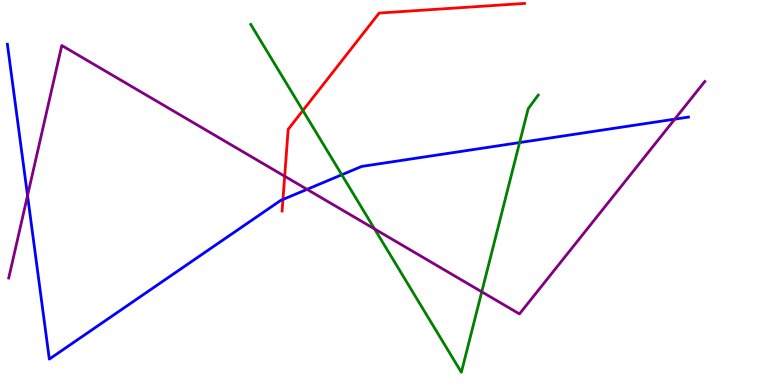[{'lines': ['blue', 'red'], 'intersections': [{'x': 3.65, 'y': 4.82}]}, {'lines': ['green', 'red'], 'intersections': [{'x': 3.91, 'y': 7.13}]}, {'lines': ['purple', 'red'], 'intersections': [{'x': 3.67, 'y': 5.42}]}, {'lines': ['blue', 'green'], 'intersections': [{'x': 4.41, 'y': 5.46}, {'x': 6.7, 'y': 6.3}]}, {'lines': ['blue', 'purple'], 'intersections': [{'x': 0.355, 'y': 4.92}, {'x': 3.96, 'y': 5.08}, {'x': 8.71, 'y': 6.91}]}, {'lines': ['green', 'purple'], 'intersections': [{'x': 4.83, 'y': 4.05}, {'x': 6.22, 'y': 2.42}]}]